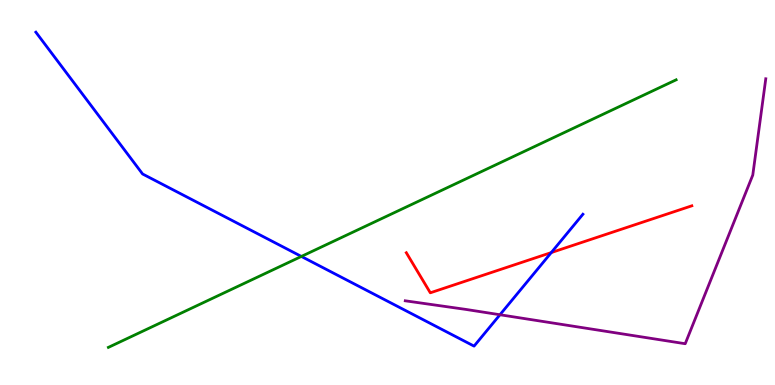[{'lines': ['blue', 'red'], 'intersections': [{'x': 7.11, 'y': 3.44}]}, {'lines': ['green', 'red'], 'intersections': []}, {'lines': ['purple', 'red'], 'intersections': []}, {'lines': ['blue', 'green'], 'intersections': [{'x': 3.89, 'y': 3.34}]}, {'lines': ['blue', 'purple'], 'intersections': [{'x': 6.45, 'y': 1.82}]}, {'lines': ['green', 'purple'], 'intersections': []}]